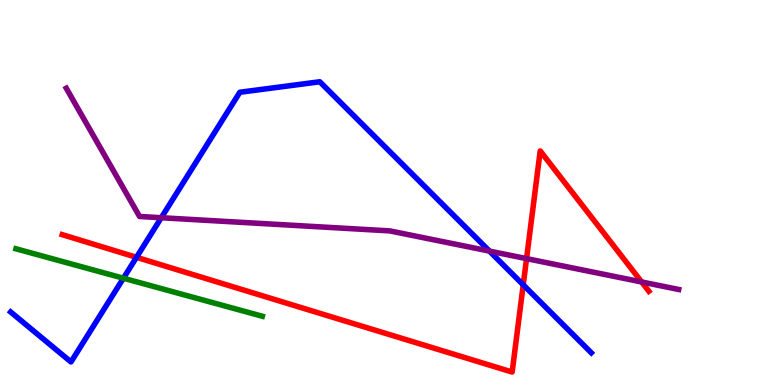[{'lines': ['blue', 'red'], 'intersections': [{'x': 1.76, 'y': 3.32}, {'x': 6.75, 'y': 2.6}]}, {'lines': ['green', 'red'], 'intersections': []}, {'lines': ['purple', 'red'], 'intersections': [{'x': 6.79, 'y': 3.28}, {'x': 8.28, 'y': 2.68}]}, {'lines': ['blue', 'green'], 'intersections': [{'x': 1.59, 'y': 2.77}]}, {'lines': ['blue', 'purple'], 'intersections': [{'x': 2.08, 'y': 4.34}, {'x': 6.32, 'y': 3.48}]}, {'lines': ['green', 'purple'], 'intersections': []}]